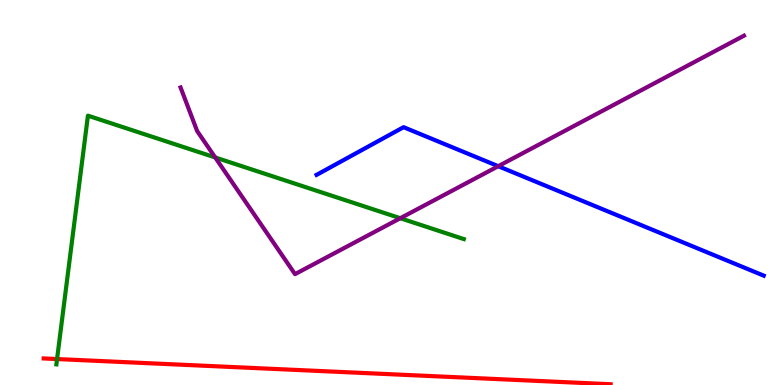[{'lines': ['blue', 'red'], 'intersections': []}, {'lines': ['green', 'red'], 'intersections': [{'x': 0.736, 'y': 0.674}]}, {'lines': ['purple', 'red'], 'intersections': []}, {'lines': ['blue', 'green'], 'intersections': []}, {'lines': ['blue', 'purple'], 'intersections': [{'x': 6.43, 'y': 5.68}]}, {'lines': ['green', 'purple'], 'intersections': [{'x': 2.78, 'y': 5.91}, {'x': 5.17, 'y': 4.33}]}]